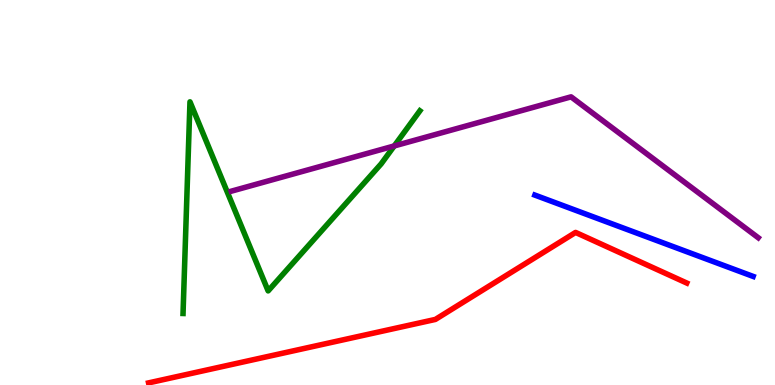[{'lines': ['blue', 'red'], 'intersections': []}, {'lines': ['green', 'red'], 'intersections': []}, {'lines': ['purple', 'red'], 'intersections': []}, {'lines': ['blue', 'green'], 'intersections': []}, {'lines': ['blue', 'purple'], 'intersections': []}, {'lines': ['green', 'purple'], 'intersections': [{'x': 5.09, 'y': 6.21}]}]